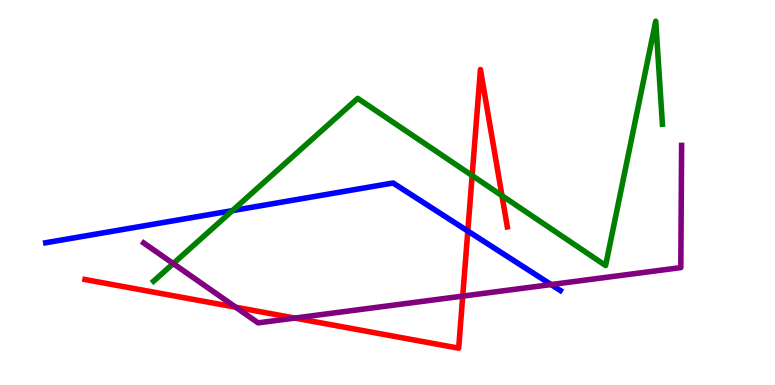[{'lines': ['blue', 'red'], 'intersections': [{'x': 6.04, 'y': 4.0}]}, {'lines': ['green', 'red'], 'intersections': [{'x': 6.09, 'y': 5.44}, {'x': 6.48, 'y': 4.92}]}, {'lines': ['purple', 'red'], 'intersections': [{'x': 3.04, 'y': 2.02}, {'x': 3.8, 'y': 1.74}, {'x': 5.97, 'y': 2.31}]}, {'lines': ['blue', 'green'], 'intersections': [{'x': 3.0, 'y': 4.53}]}, {'lines': ['blue', 'purple'], 'intersections': [{'x': 7.11, 'y': 2.61}]}, {'lines': ['green', 'purple'], 'intersections': [{'x': 2.24, 'y': 3.15}]}]